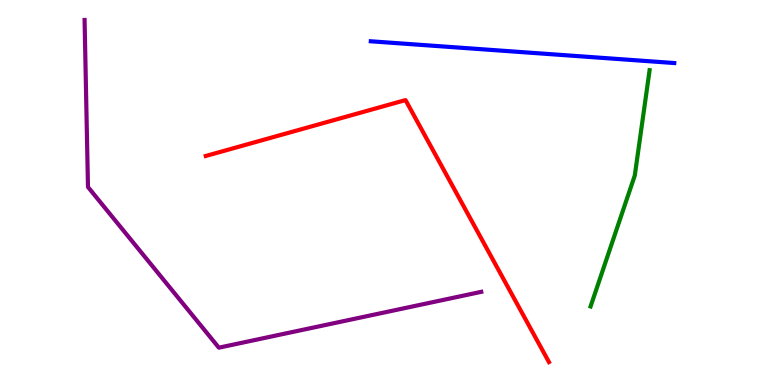[{'lines': ['blue', 'red'], 'intersections': []}, {'lines': ['green', 'red'], 'intersections': []}, {'lines': ['purple', 'red'], 'intersections': []}, {'lines': ['blue', 'green'], 'intersections': []}, {'lines': ['blue', 'purple'], 'intersections': []}, {'lines': ['green', 'purple'], 'intersections': []}]